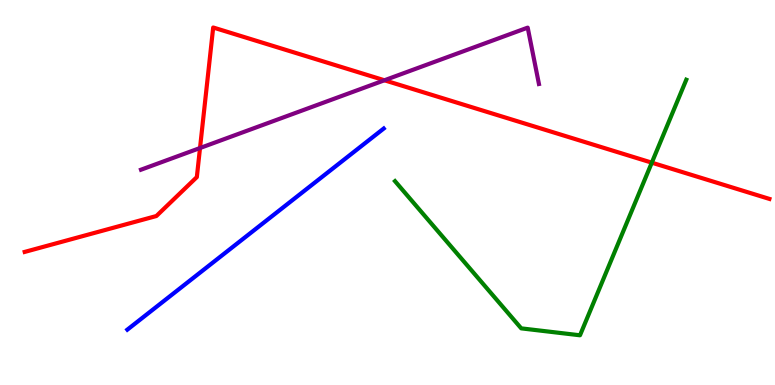[{'lines': ['blue', 'red'], 'intersections': []}, {'lines': ['green', 'red'], 'intersections': [{'x': 8.41, 'y': 5.77}]}, {'lines': ['purple', 'red'], 'intersections': [{'x': 2.58, 'y': 6.16}, {'x': 4.96, 'y': 7.91}]}, {'lines': ['blue', 'green'], 'intersections': []}, {'lines': ['blue', 'purple'], 'intersections': []}, {'lines': ['green', 'purple'], 'intersections': []}]